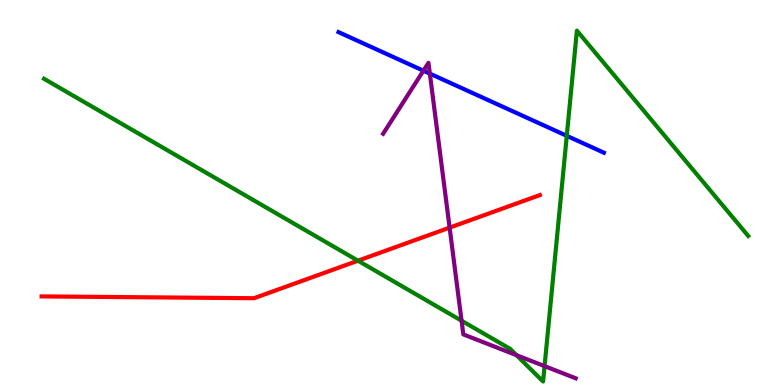[{'lines': ['blue', 'red'], 'intersections': []}, {'lines': ['green', 'red'], 'intersections': [{'x': 4.62, 'y': 3.23}]}, {'lines': ['purple', 'red'], 'intersections': [{'x': 5.8, 'y': 4.09}]}, {'lines': ['blue', 'green'], 'intersections': [{'x': 7.31, 'y': 6.47}]}, {'lines': ['blue', 'purple'], 'intersections': [{'x': 5.46, 'y': 8.16}, {'x': 5.55, 'y': 8.09}]}, {'lines': ['green', 'purple'], 'intersections': [{'x': 5.96, 'y': 1.67}, {'x': 6.66, 'y': 0.774}, {'x': 7.03, 'y': 0.49}]}]